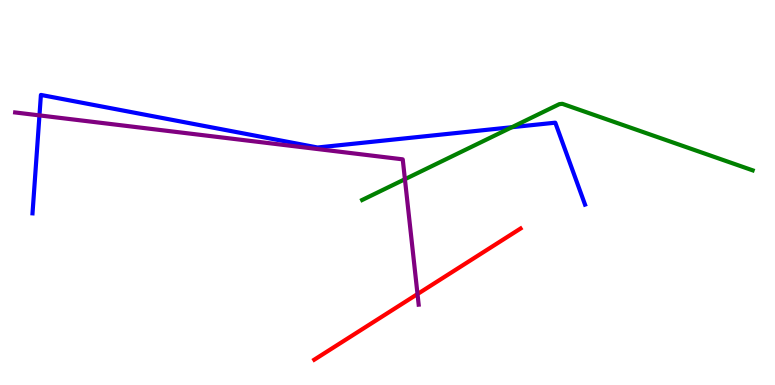[{'lines': ['blue', 'red'], 'intersections': []}, {'lines': ['green', 'red'], 'intersections': []}, {'lines': ['purple', 'red'], 'intersections': [{'x': 5.39, 'y': 2.36}]}, {'lines': ['blue', 'green'], 'intersections': [{'x': 6.61, 'y': 6.7}]}, {'lines': ['blue', 'purple'], 'intersections': [{'x': 0.509, 'y': 7.0}]}, {'lines': ['green', 'purple'], 'intersections': [{'x': 5.22, 'y': 5.35}]}]